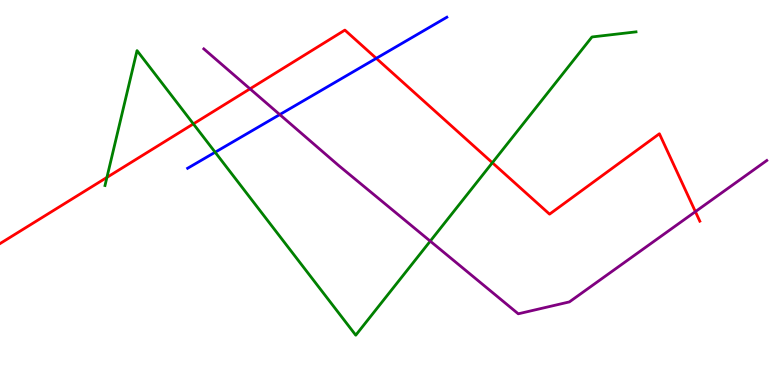[{'lines': ['blue', 'red'], 'intersections': [{'x': 4.86, 'y': 8.48}]}, {'lines': ['green', 'red'], 'intersections': [{'x': 1.38, 'y': 5.39}, {'x': 2.49, 'y': 6.78}, {'x': 6.35, 'y': 5.77}]}, {'lines': ['purple', 'red'], 'intersections': [{'x': 3.23, 'y': 7.69}, {'x': 8.97, 'y': 4.5}]}, {'lines': ['blue', 'green'], 'intersections': [{'x': 2.78, 'y': 6.05}]}, {'lines': ['blue', 'purple'], 'intersections': [{'x': 3.61, 'y': 7.02}]}, {'lines': ['green', 'purple'], 'intersections': [{'x': 5.55, 'y': 3.74}]}]